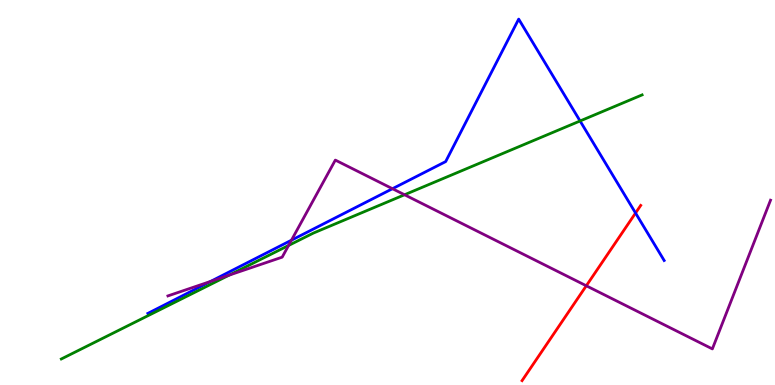[{'lines': ['blue', 'red'], 'intersections': [{'x': 8.2, 'y': 4.47}]}, {'lines': ['green', 'red'], 'intersections': []}, {'lines': ['purple', 'red'], 'intersections': [{'x': 7.57, 'y': 2.58}]}, {'lines': ['blue', 'green'], 'intersections': [{'x': 7.48, 'y': 6.86}]}, {'lines': ['blue', 'purple'], 'intersections': [{'x': 2.72, 'y': 2.69}, {'x': 3.76, 'y': 3.76}, {'x': 5.06, 'y': 5.1}]}, {'lines': ['green', 'purple'], 'intersections': [{'x': 2.96, 'y': 2.85}, {'x': 3.72, 'y': 3.62}, {'x': 5.22, 'y': 4.94}]}]